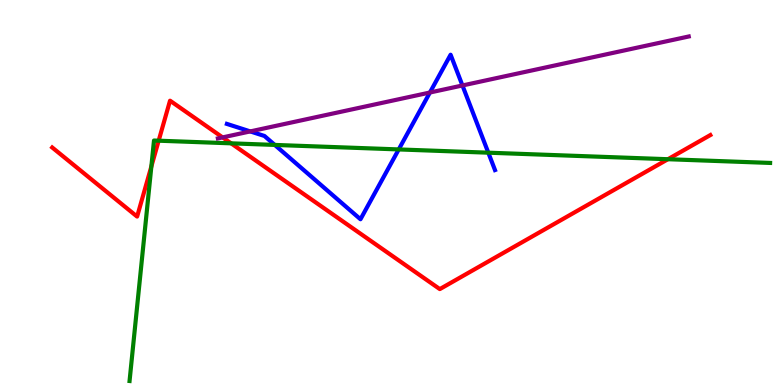[{'lines': ['blue', 'red'], 'intersections': []}, {'lines': ['green', 'red'], 'intersections': [{'x': 1.95, 'y': 5.68}, {'x': 2.05, 'y': 6.35}, {'x': 2.98, 'y': 6.28}, {'x': 8.62, 'y': 5.86}]}, {'lines': ['purple', 'red'], 'intersections': [{'x': 2.87, 'y': 6.43}]}, {'lines': ['blue', 'green'], 'intersections': [{'x': 3.55, 'y': 6.24}, {'x': 5.14, 'y': 6.12}, {'x': 6.3, 'y': 6.03}]}, {'lines': ['blue', 'purple'], 'intersections': [{'x': 3.23, 'y': 6.59}, {'x': 5.55, 'y': 7.6}, {'x': 5.97, 'y': 7.78}]}, {'lines': ['green', 'purple'], 'intersections': []}]